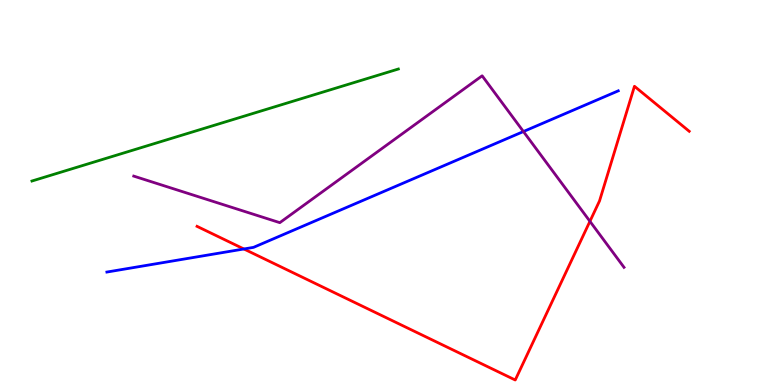[{'lines': ['blue', 'red'], 'intersections': [{'x': 3.15, 'y': 3.53}]}, {'lines': ['green', 'red'], 'intersections': []}, {'lines': ['purple', 'red'], 'intersections': [{'x': 7.61, 'y': 4.25}]}, {'lines': ['blue', 'green'], 'intersections': []}, {'lines': ['blue', 'purple'], 'intersections': [{'x': 6.75, 'y': 6.58}]}, {'lines': ['green', 'purple'], 'intersections': []}]